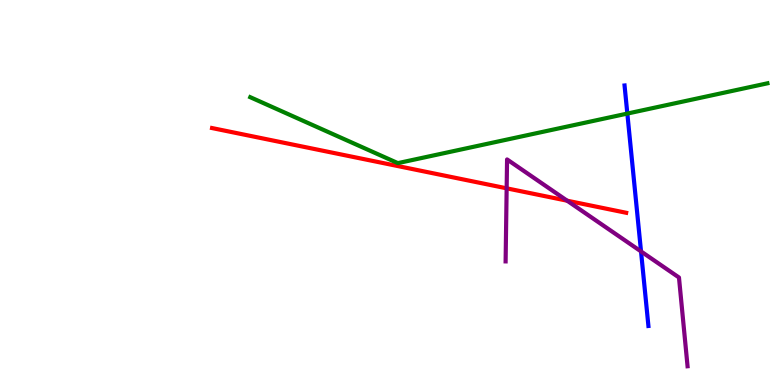[{'lines': ['blue', 'red'], 'intersections': []}, {'lines': ['green', 'red'], 'intersections': []}, {'lines': ['purple', 'red'], 'intersections': [{'x': 6.54, 'y': 5.11}, {'x': 7.32, 'y': 4.79}]}, {'lines': ['blue', 'green'], 'intersections': [{'x': 8.09, 'y': 7.05}]}, {'lines': ['blue', 'purple'], 'intersections': [{'x': 8.27, 'y': 3.47}]}, {'lines': ['green', 'purple'], 'intersections': []}]